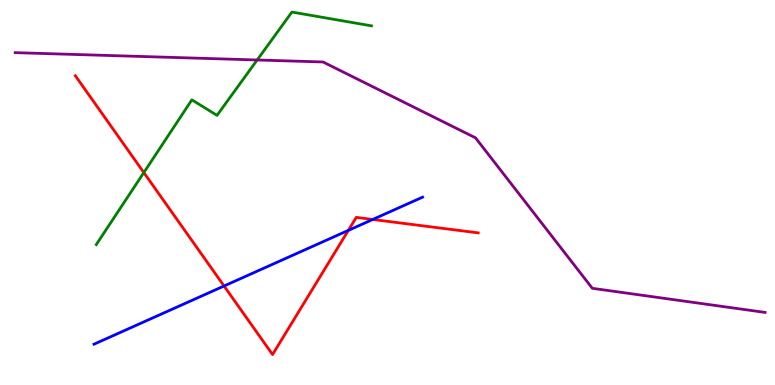[{'lines': ['blue', 'red'], 'intersections': [{'x': 2.89, 'y': 2.57}, {'x': 4.49, 'y': 4.02}, {'x': 4.81, 'y': 4.3}]}, {'lines': ['green', 'red'], 'intersections': [{'x': 1.86, 'y': 5.52}]}, {'lines': ['purple', 'red'], 'intersections': []}, {'lines': ['blue', 'green'], 'intersections': []}, {'lines': ['blue', 'purple'], 'intersections': []}, {'lines': ['green', 'purple'], 'intersections': [{'x': 3.32, 'y': 8.44}]}]